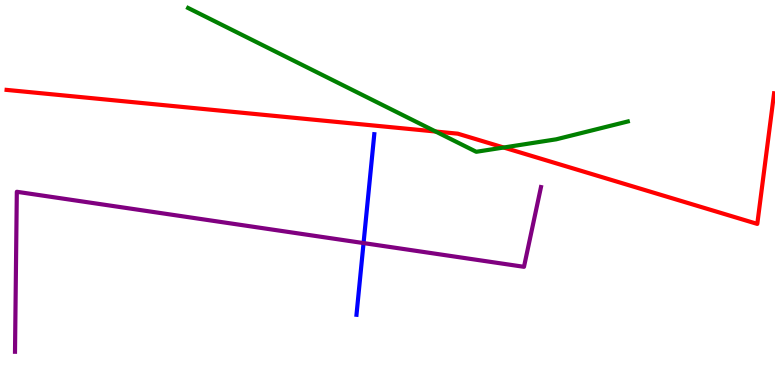[{'lines': ['blue', 'red'], 'intersections': []}, {'lines': ['green', 'red'], 'intersections': [{'x': 5.62, 'y': 6.58}, {'x': 6.5, 'y': 6.17}]}, {'lines': ['purple', 'red'], 'intersections': []}, {'lines': ['blue', 'green'], 'intersections': []}, {'lines': ['blue', 'purple'], 'intersections': [{'x': 4.69, 'y': 3.69}]}, {'lines': ['green', 'purple'], 'intersections': []}]